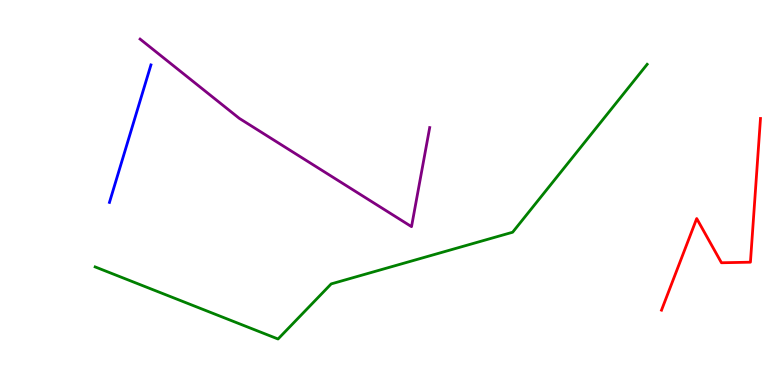[{'lines': ['blue', 'red'], 'intersections': []}, {'lines': ['green', 'red'], 'intersections': []}, {'lines': ['purple', 'red'], 'intersections': []}, {'lines': ['blue', 'green'], 'intersections': []}, {'lines': ['blue', 'purple'], 'intersections': []}, {'lines': ['green', 'purple'], 'intersections': []}]